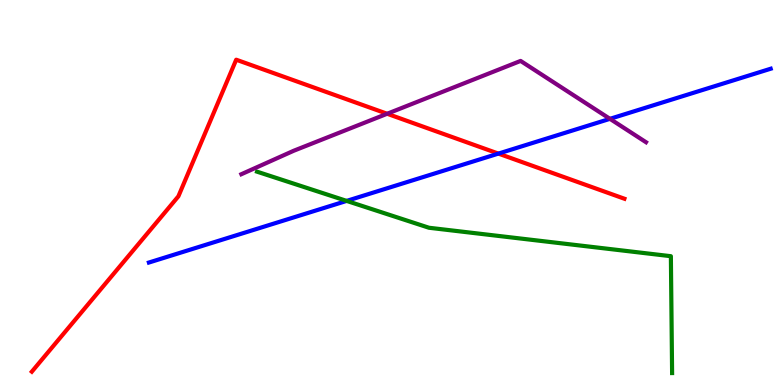[{'lines': ['blue', 'red'], 'intersections': [{'x': 6.43, 'y': 6.01}]}, {'lines': ['green', 'red'], 'intersections': []}, {'lines': ['purple', 'red'], 'intersections': [{'x': 5.0, 'y': 7.05}]}, {'lines': ['blue', 'green'], 'intersections': [{'x': 4.47, 'y': 4.78}]}, {'lines': ['blue', 'purple'], 'intersections': [{'x': 7.87, 'y': 6.91}]}, {'lines': ['green', 'purple'], 'intersections': []}]